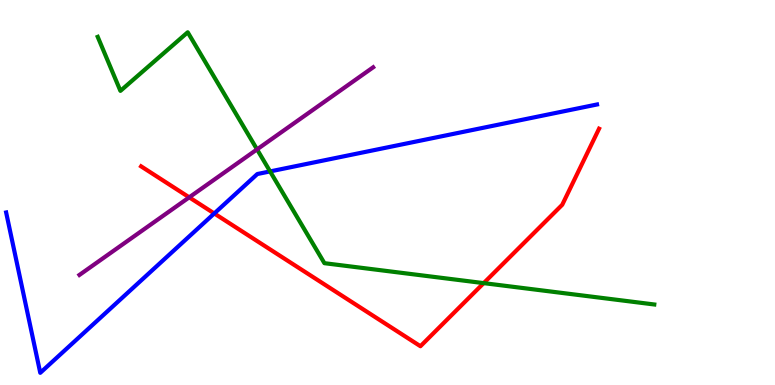[{'lines': ['blue', 'red'], 'intersections': [{'x': 2.76, 'y': 4.46}]}, {'lines': ['green', 'red'], 'intersections': [{'x': 6.24, 'y': 2.65}]}, {'lines': ['purple', 'red'], 'intersections': [{'x': 2.44, 'y': 4.87}]}, {'lines': ['blue', 'green'], 'intersections': [{'x': 3.49, 'y': 5.55}]}, {'lines': ['blue', 'purple'], 'intersections': []}, {'lines': ['green', 'purple'], 'intersections': [{'x': 3.32, 'y': 6.12}]}]